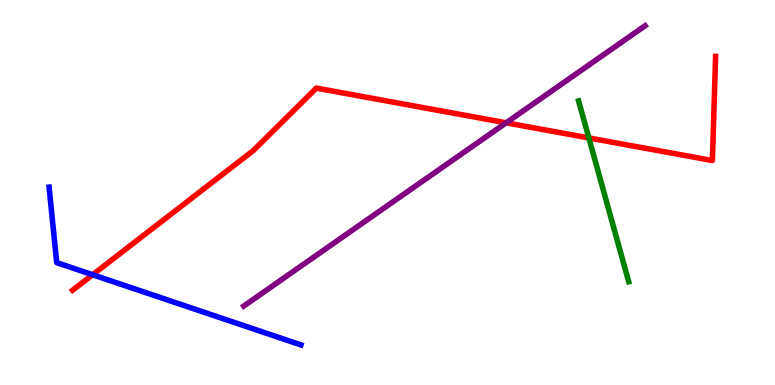[{'lines': ['blue', 'red'], 'intersections': [{'x': 1.2, 'y': 2.86}]}, {'lines': ['green', 'red'], 'intersections': [{'x': 7.6, 'y': 6.42}]}, {'lines': ['purple', 'red'], 'intersections': [{'x': 6.53, 'y': 6.81}]}, {'lines': ['blue', 'green'], 'intersections': []}, {'lines': ['blue', 'purple'], 'intersections': []}, {'lines': ['green', 'purple'], 'intersections': []}]